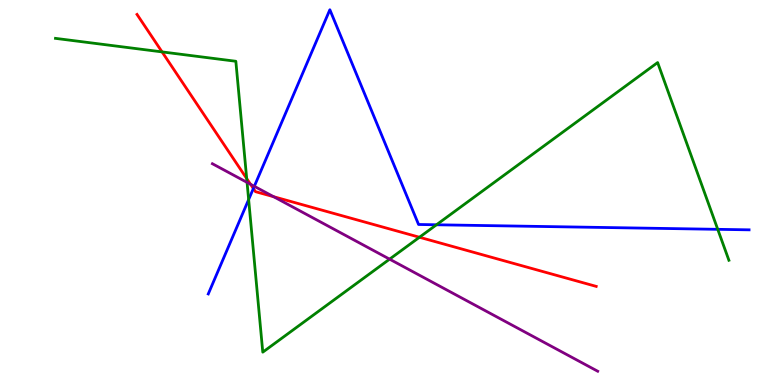[{'lines': ['blue', 'red'], 'intersections': [{'x': 3.27, 'y': 5.1}]}, {'lines': ['green', 'red'], 'intersections': [{'x': 2.09, 'y': 8.65}, {'x': 3.18, 'y': 5.36}, {'x': 5.41, 'y': 3.84}]}, {'lines': ['purple', 'red'], 'intersections': [{'x': 3.23, 'y': 5.21}, {'x': 3.53, 'y': 4.89}]}, {'lines': ['blue', 'green'], 'intersections': [{'x': 3.21, 'y': 4.82}, {'x': 5.63, 'y': 4.16}, {'x': 9.26, 'y': 4.04}]}, {'lines': ['blue', 'purple'], 'intersections': [{'x': 3.28, 'y': 5.16}]}, {'lines': ['green', 'purple'], 'intersections': [{'x': 3.19, 'y': 5.26}, {'x': 5.03, 'y': 3.27}]}]